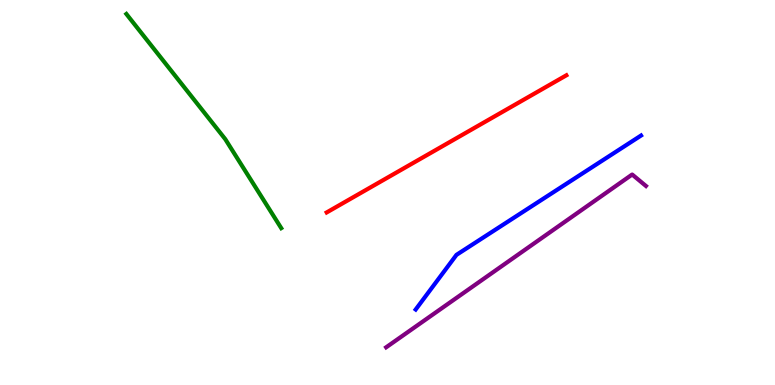[{'lines': ['blue', 'red'], 'intersections': []}, {'lines': ['green', 'red'], 'intersections': []}, {'lines': ['purple', 'red'], 'intersections': []}, {'lines': ['blue', 'green'], 'intersections': []}, {'lines': ['blue', 'purple'], 'intersections': []}, {'lines': ['green', 'purple'], 'intersections': []}]